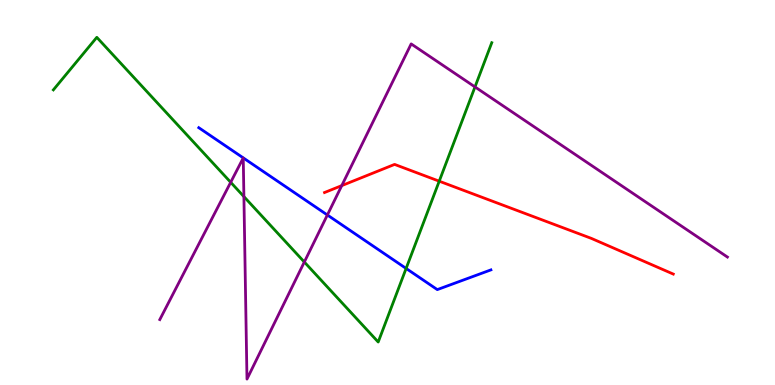[{'lines': ['blue', 'red'], 'intersections': []}, {'lines': ['green', 'red'], 'intersections': [{'x': 5.67, 'y': 5.29}]}, {'lines': ['purple', 'red'], 'intersections': [{'x': 4.41, 'y': 5.18}]}, {'lines': ['blue', 'green'], 'intersections': [{'x': 5.24, 'y': 3.03}]}, {'lines': ['blue', 'purple'], 'intersections': [{'x': 4.22, 'y': 4.42}]}, {'lines': ['green', 'purple'], 'intersections': [{'x': 2.98, 'y': 5.27}, {'x': 3.15, 'y': 4.89}, {'x': 3.93, 'y': 3.19}, {'x': 6.13, 'y': 7.74}]}]